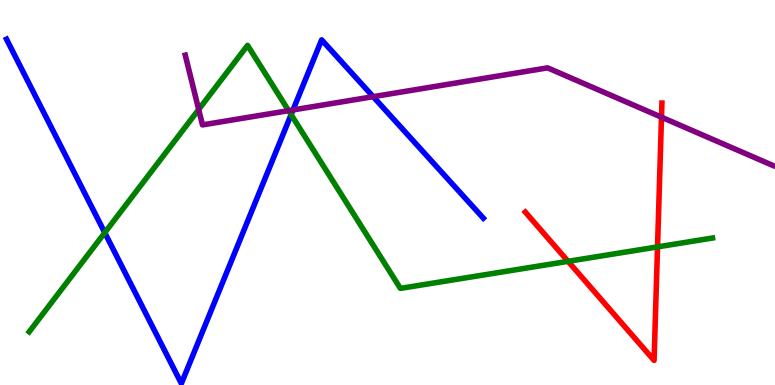[{'lines': ['blue', 'red'], 'intersections': []}, {'lines': ['green', 'red'], 'intersections': [{'x': 7.33, 'y': 3.21}, {'x': 8.48, 'y': 3.59}]}, {'lines': ['purple', 'red'], 'intersections': [{'x': 8.54, 'y': 6.96}]}, {'lines': ['blue', 'green'], 'intersections': [{'x': 1.35, 'y': 3.96}, {'x': 3.76, 'y': 7.02}]}, {'lines': ['blue', 'purple'], 'intersections': [{'x': 3.78, 'y': 7.14}, {'x': 4.82, 'y': 7.49}]}, {'lines': ['green', 'purple'], 'intersections': [{'x': 2.56, 'y': 7.16}, {'x': 3.72, 'y': 7.13}]}]